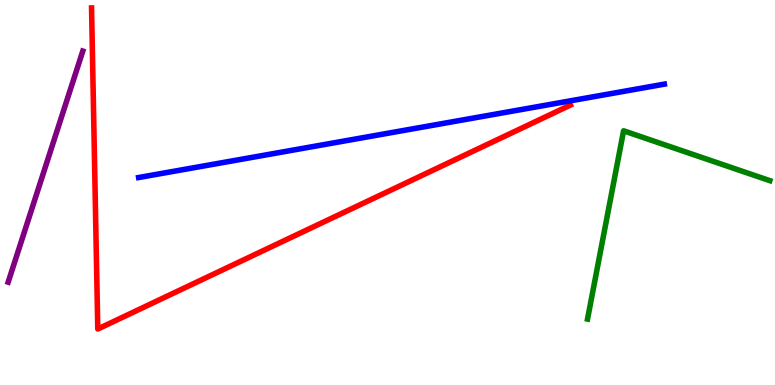[{'lines': ['blue', 'red'], 'intersections': []}, {'lines': ['green', 'red'], 'intersections': []}, {'lines': ['purple', 'red'], 'intersections': []}, {'lines': ['blue', 'green'], 'intersections': []}, {'lines': ['blue', 'purple'], 'intersections': []}, {'lines': ['green', 'purple'], 'intersections': []}]